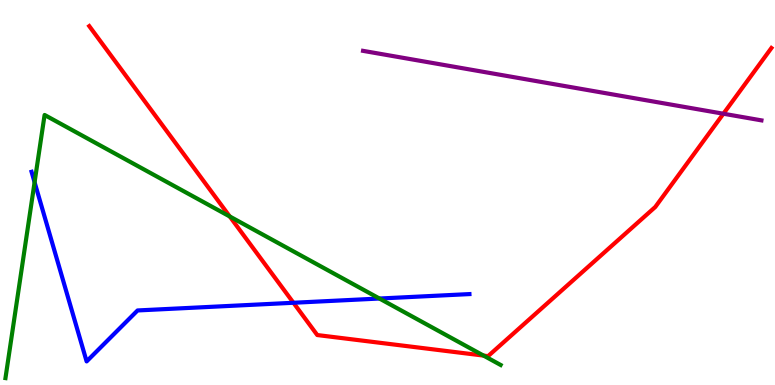[{'lines': ['blue', 'red'], 'intersections': [{'x': 3.79, 'y': 2.14}]}, {'lines': ['green', 'red'], 'intersections': [{'x': 2.96, 'y': 4.38}, {'x': 6.24, 'y': 0.764}]}, {'lines': ['purple', 'red'], 'intersections': [{'x': 9.33, 'y': 7.05}]}, {'lines': ['blue', 'green'], 'intersections': [{'x': 0.446, 'y': 5.27}, {'x': 4.9, 'y': 2.25}]}, {'lines': ['blue', 'purple'], 'intersections': []}, {'lines': ['green', 'purple'], 'intersections': []}]